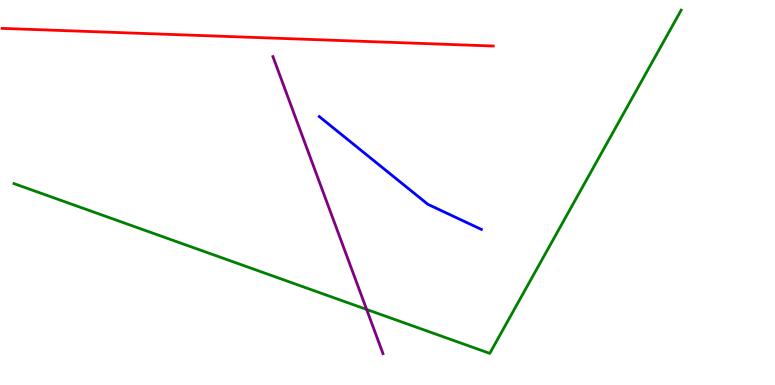[{'lines': ['blue', 'red'], 'intersections': []}, {'lines': ['green', 'red'], 'intersections': []}, {'lines': ['purple', 'red'], 'intersections': []}, {'lines': ['blue', 'green'], 'intersections': []}, {'lines': ['blue', 'purple'], 'intersections': []}, {'lines': ['green', 'purple'], 'intersections': [{'x': 4.73, 'y': 1.96}]}]